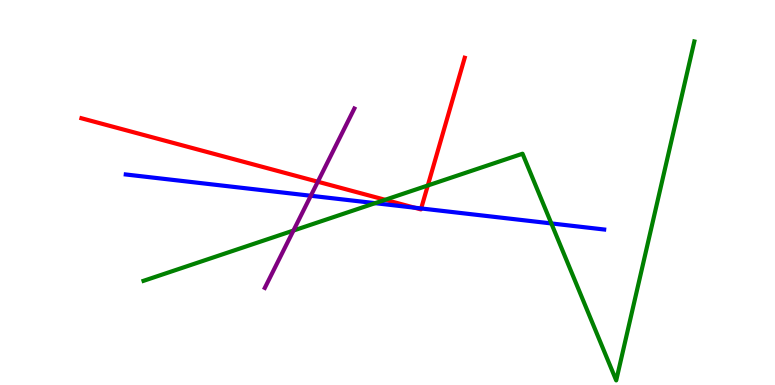[{'lines': ['blue', 'red'], 'intersections': [{'x': 5.35, 'y': 4.61}, {'x': 5.43, 'y': 4.59}]}, {'lines': ['green', 'red'], 'intersections': [{'x': 4.97, 'y': 4.81}, {'x': 5.52, 'y': 5.18}]}, {'lines': ['purple', 'red'], 'intersections': [{'x': 4.1, 'y': 5.28}]}, {'lines': ['blue', 'green'], 'intersections': [{'x': 4.84, 'y': 4.72}, {'x': 7.11, 'y': 4.2}]}, {'lines': ['blue', 'purple'], 'intersections': [{'x': 4.01, 'y': 4.92}]}, {'lines': ['green', 'purple'], 'intersections': [{'x': 3.79, 'y': 4.01}]}]